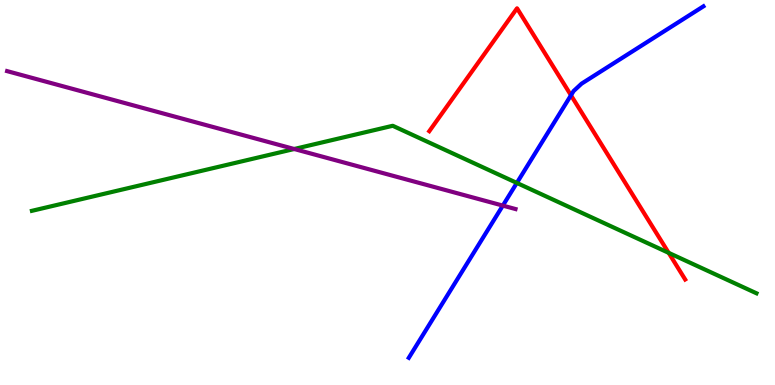[{'lines': ['blue', 'red'], 'intersections': [{'x': 7.37, 'y': 7.53}]}, {'lines': ['green', 'red'], 'intersections': [{'x': 8.63, 'y': 3.43}]}, {'lines': ['purple', 'red'], 'intersections': []}, {'lines': ['blue', 'green'], 'intersections': [{'x': 6.67, 'y': 5.25}]}, {'lines': ['blue', 'purple'], 'intersections': [{'x': 6.49, 'y': 4.66}]}, {'lines': ['green', 'purple'], 'intersections': [{'x': 3.8, 'y': 6.13}]}]